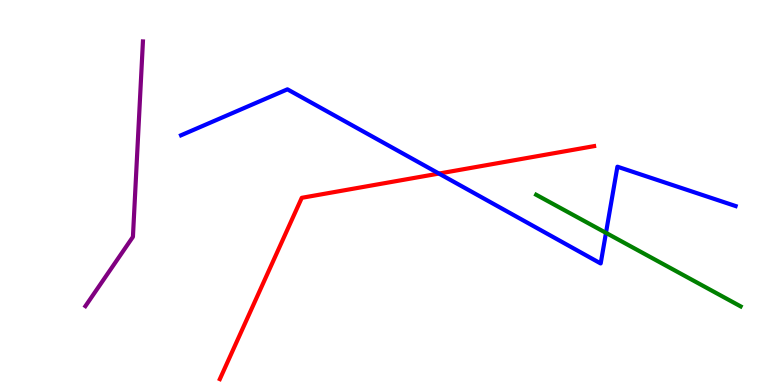[{'lines': ['blue', 'red'], 'intersections': [{'x': 5.66, 'y': 5.49}]}, {'lines': ['green', 'red'], 'intersections': []}, {'lines': ['purple', 'red'], 'intersections': []}, {'lines': ['blue', 'green'], 'intersections': [{'x': 7.82, 'y': 3.95}]}, {'lines': ['blue', 'purple'], 'intersections': []}, {'lines': ['green', 'purple'], 'intersections': []}]